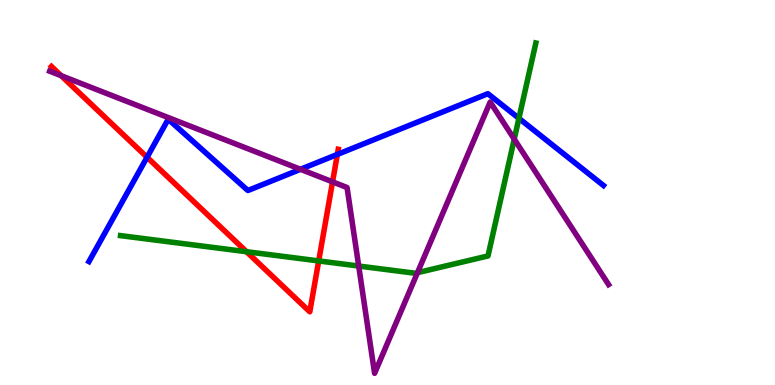[{'lines': ['blue', 'red'], 'intersections': [{'x': 1.9, 'y': 5.92}, {'x': 4.35, 'y': 5.99}]}, {'lines': ['green', 'red'], 'intersections': [{'x': 3.18, 'y': 3.46}, {'x': 4.11, 'y': 3.22}]}, {'lines': ['purple', 'red'], 'intersections': [{'x': 0.789, 'y': 8.03}, {'x': 4.29, 'y': 5.28}]}, {'lines': ['blue', 'green'], 'intersections': [{'x': 6.7, 'y': 6.93}]}, {'lines': ['blue', 'purple'], 'intersections': [{'x': 3.88, 'y': 5.6}]}, {'lines': ['green', 'purple'], 'intersections': [{'x': 4.63, 'y': 3.09}, {'x': 5.39, 'y': 2.92}, {'x': 6.64, 'y': 6.39}]}]